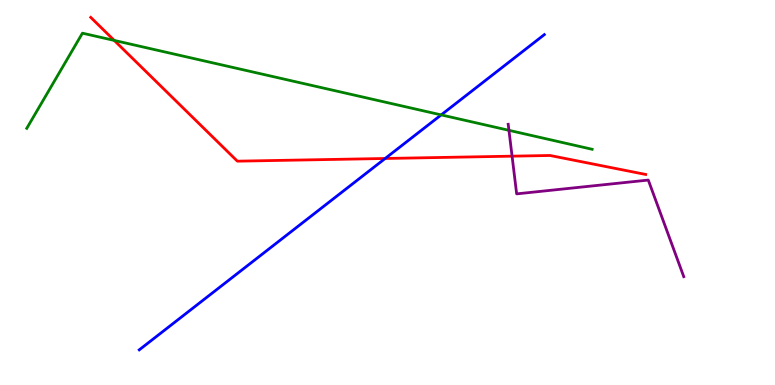[{'lines': ['blue', 'red'], 'intersections': [{'x': 4.97, 'y': 5.88}]}, {'lines': ['green', 'red'], 'intersections': [{'x': 1.47, 'y': 8.95}]}, {'lines': ['purple', 'red'], 'intersections': [{'x': 6.61, 'y': 5.94}]}, {'lines': ['blue', 'green'], 'intersections': [{'x': 5.69, 'y': 7.02}]}, {'lines': ['blue', 'purple'], 'intersections': []}, {'lines': ['green', 'purple'], 'intersections': [{'x': 6.57, 'y': 6.61}]}]